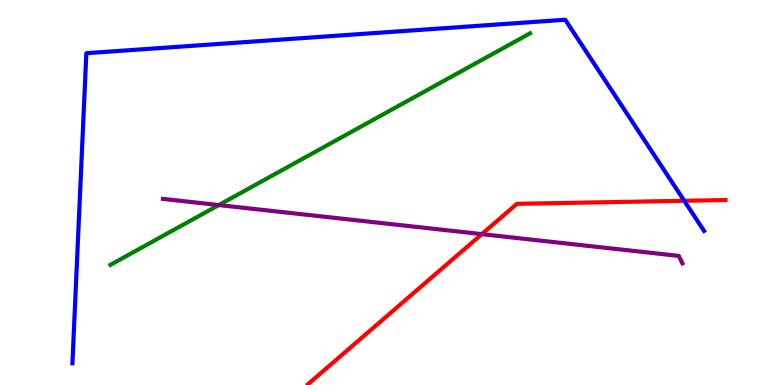[{'lines': ['blue', 'red'], 'intersections': [{'x': 8.83, 'y': 4.78}]}, {'lines': ['green', 'red'], 'intersections': []}, {'lines': ['purple', 'red'], 'intersections': [{'x': 6.22, 'y': 3.92}]}, {'lines': ['blue', 'green'], 'intersections': []}, {'lines': ['blue', 'purple'], 'intersections': []}, {'lines': ['green', 'purple'], 'intersections': [{'x': 2.82, 'y': 4.67}]}]